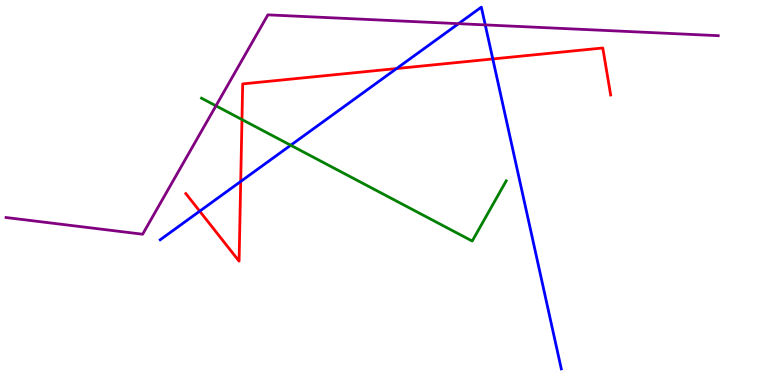[{'lines': ['blue', 'red'], 'intersections': [{'x': 2.58, 'y': 4.52}, {'x': 3.11, 'y': 5.29}, {'x': 5.12, 'y': 8.22}, {'x': 6.36, 'y': 8.47}]}, {'lines': ['green', 'red'], 'intersections': [{'x': 3.12, 'y': 6.89}]}, {'lines': ['purple', 'red'], 'intersections': []}, {'lines': ['blue', 'green'], 'intersections': [{'x': 3.75, 'y': 6.23}]}, {'lines': ['blue', 'purple'], 'intersections': [{'x': 5.92, 'y': 9.39}, {'x': 6.26, 'y': 9.35}]}, {'lines': ['green', 'purple'], 'intersections': [{'x': 2.79, 'y': 7.25}]}]